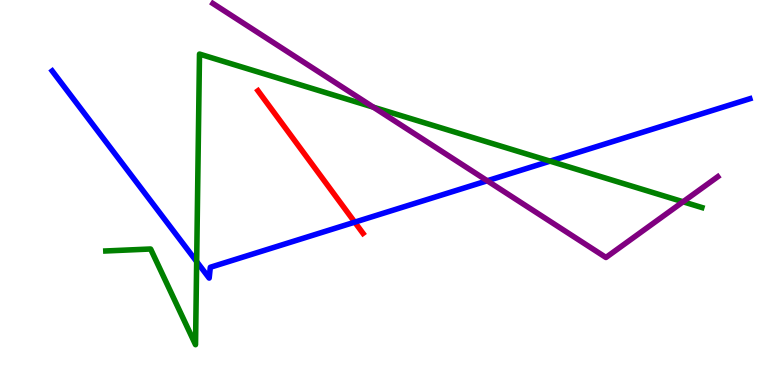[{'lines': ['blue', 'red'], 'intersections': [{'x': 4.58, 'y': 4.23}]}, {'lines': ['green', 'red'], 'intersections': []}, {'lines': ['purple', 'red'], 'intersections': []}, {'lines': ['blue', 'green'], 'intersections': [{'x': 2.54, 'y': 3.21}, {'x': 7.1, 'y': 5.81}]}, {'lines': ['blue', 'purple'], 'intersections': [{'x': 6.29, 'y': 5.3}]}, {'lines': ['green', 'purple'], 'intersections': [{'x': 4.82, 'y': 7.22}, {'x': 8.81, 'y': 4.76}]}]